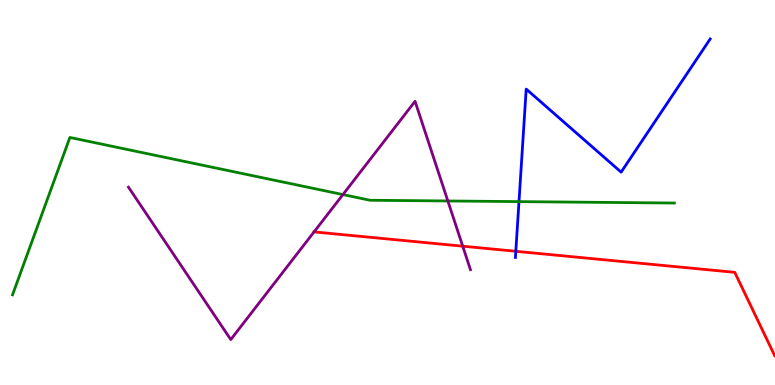[{'lines': ['blue', 'red'], 'intersections': [{'x': 6.66, 'y': 3.47}]}, {'lines': ['green', 'red'], 'intersections': []}, {'lines': ['purple', 'red'], 'intersections': [{'x': 4.05, 'y': 3.98}, {'x': 5.97, 'y': 3.61}]}, {'lines': ['blue', 'green'], 'intersections': [{'x': 6.7, 'y': 4.76}]}, {'lines': ['blue', 'purple'], 'intersections': []}, {'lines': ['green', 'purple'], 'intersections': [{'x': 4.42, 'y': 4.95}, {'x': 5.78, 'y': 4.78}]}]